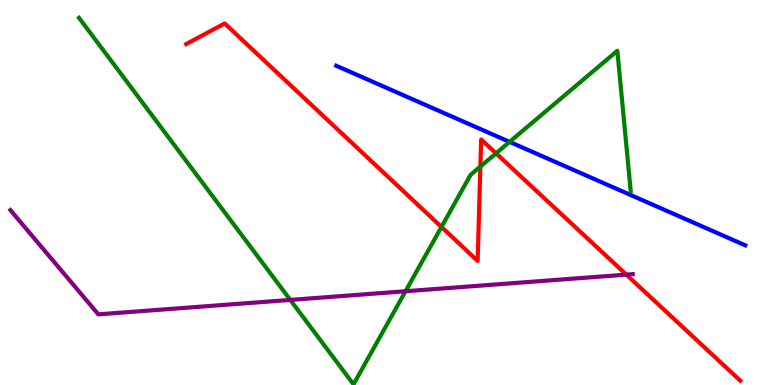[{'lines': ['blue', 'red'], 'intersections': []}, {'lines': ['green', 'red'], 'intersections': [{'x': 5.7, 'y': 4.11}, {'x': 6.2, 'y': 5.67}, {'x': 6.4, 'y': 6.02}]}, {'lines': ['purple', 'red'], 'intersections': [{'x': 8.08, 'y': 2.87}]}, {'lines': ['blue', 'green'], 'intersections': [{'x': 6.58, 'y': 6.32}]}, {'lines': ['blue', 'purple'], 'intersections': []}, {'lines': ['green', 'purple'], 'intersections': [{'x': 3.75, 'y': 2.21}, {'x': 5.23, 'y': 2.44}]}]